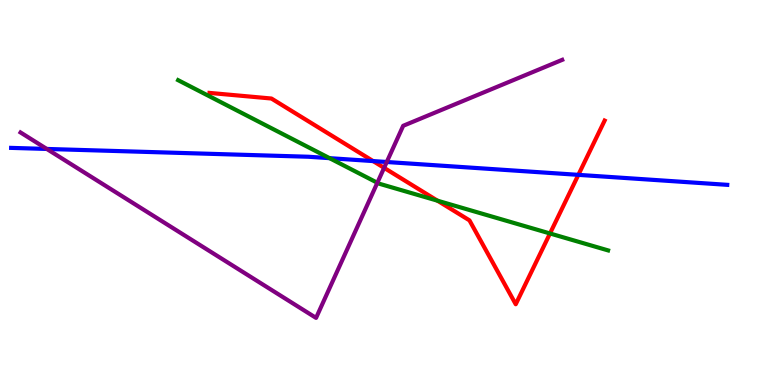[{'lines': ['blue', 'red'], 'intersections': [{'x': 4.81, 'y': 5.82}, {'x': 7.46, 'y': 5.46}]}, {'lines': ['green', 'red'], 'intersections': [{'x': 5.64, 'y': 4.79}, {'x': 7.1, 'y': 3.94}]}, {'lines': ['purple', 'red'], 'intersections': [{'x': 4.96, 'y': 5.64}]}, {'lines': ['blue', 'green'], 'intersections': [{'x': 4.25, 'y': 5.89}]}, {'lines': ['blue', 'purple'], 'intersections': [{'x': 0.604, 'y': 6.13}, {'x': 4.99, 'y': 5.79}]}, {'lines': ['green', 'purple'], 'intersections': [{'x': 4.87, 'y': 5.25}]}]